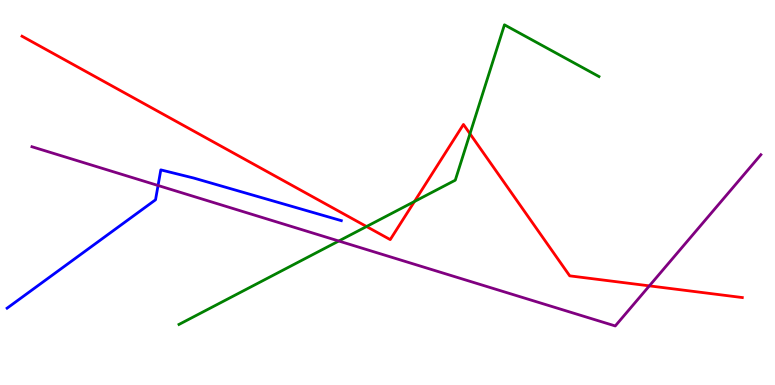[{'lines': ['blue', 'red'], 'intersections': []}, {'lines': ['green', 'red'], 'intersections': [{'x': 4.73, 'y': 4.12}, {'x': 5.35, 'y': 4.77}, {'x': 6.06, 'y': 6.53}]}, {'lines': ['purple', 'red'], 'intersections': [{'x': 8.38, 'y': 2.58}]}, {'lines': ['blue', 'green'], 'intersections': []}, {'lines': ['blue', 'purple'], 'intersections': [{'x': 2.04, 'y': 5.18}]}, {'lines': ['green', 'purple'], 'intersections': [{'x': 4.37, 'y': 3.74}]}]